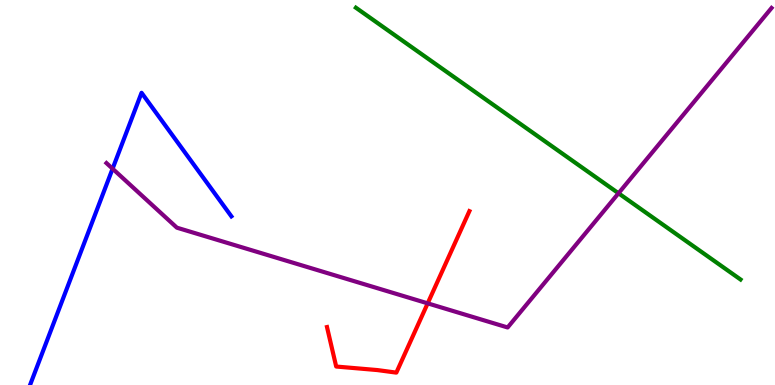[{'lines': ['blue', 'red'], 'intersections': []}, {'lines': ['green', 'red'], 'intersections': []}, {'lines': ['purple', 'red'], 'intersections': [{'x': 5.52, 'y': 2.12}]}, {'lines': ['blue', 'green'], 'intersections': []}, {'lines': ['blue', 'purple'], 'intersections': [{'x': 1.45, 'y': 5.62}]}, {'lines': ['green', 'purple'], 'intersections': [{'x': 7.98, 'y': 4.98}]}]